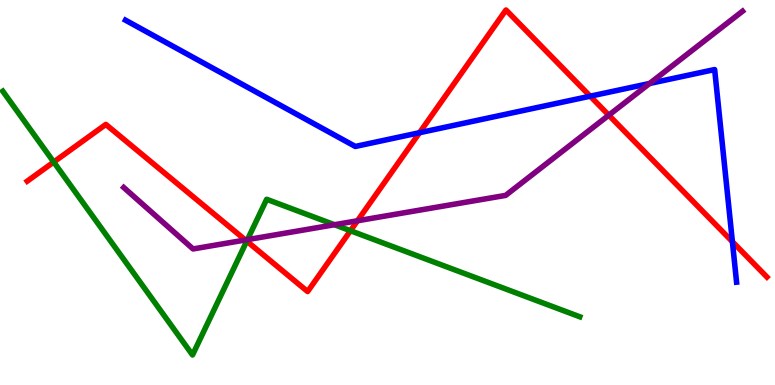[{'lines': ['blue', 'red'], 'intersections': [{'x': 5.41, 'y': 6.55}, {'x': 7.62, 'y': 7.5}, {'x': 9.45, 'y': 3.72}]}, {'lines': ['green', 'red'], 'intersections': [{'x': 0.693, 'y': 5.79}, {'x': 3.18, 'y': 3.74}, {'x': 4.52, 'y': 4.01}]}, {'lines': ['purple', 'red'], 'intersections': [{'x': 3.17, 'y': 3.77}, {'x': 4.61, 'y': 4.27}, {'x': 7.86, 'y': 7.01}]}, {'lines': ['blue', 'green'], 'intersections': []}, {'lines': ['blue', 'purple'], 'intersections': [{'x': 8.38, 'y': 7.83}]}, {'lines': ['green', 'purple'], 'intersections': [{'x': 3.19, 'y': 3.78}, {'x': 4.32, 'y': 4.16}]}]